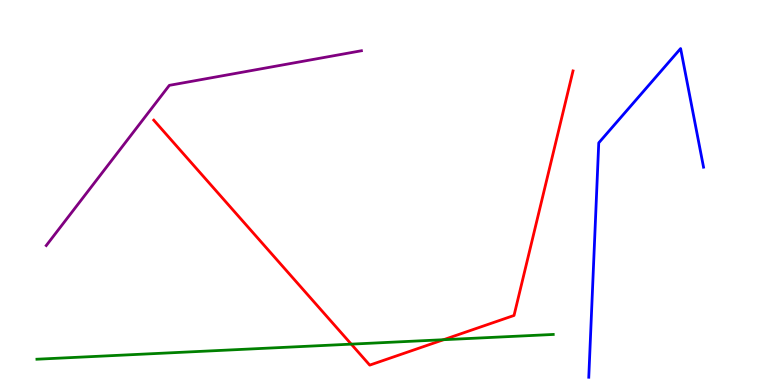[{'lines': ['blue', 'red'], 'intersections': []}, {'lines': ['green', 'red'], 'intersections': [{'x': 4.53, 'y': 1.06}, {'x': 5.72, 'y': 1.18}]}, {'lines': ['purple', 'red'], 'intersections': []}, {'lines': ['blue', 'green'], 'intersections': []}, {'lines': ['blue', 'purple'], 'intersections': []}, {'lines': ['green', 'purple'], 'intersections': []}]